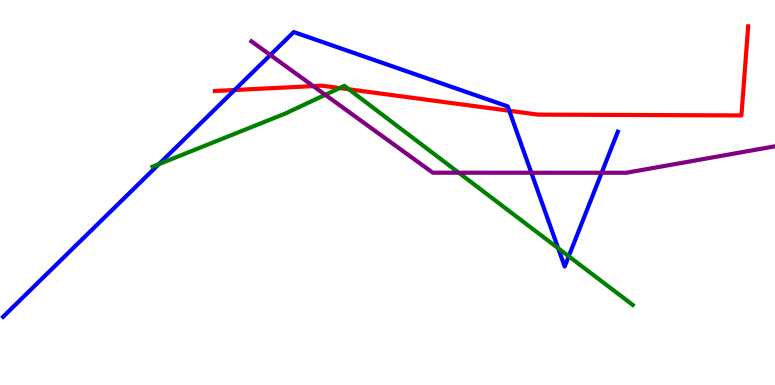[{'lines': ['blue', 'red'], 'intersections': [{'x': 3.03, 'y': 7.66}, {'x': 6.57, 'y': 7.12}]}, {'lines': ['green', 'red'], 'intersections': [{'x': 4.38, 'y': 7.71}, {'x': 4.5, 'y': 7.68}]}, {'lines': ['purple', 'red'], 'intersections': [{'x': 4.04, 'y': 7.76}]}, {'lines': ['blue', 'green'], 'intersections': [{'x': 2.05, 'y': 5.74}, {'x': 7.2, 'y': 3.55}, {'x': 7.34, 'y': 3.34}]}, {'lines': ['blue', 'purple'], 'intersections': [{'x': 3.49, 'y': 8.57}, {'x': 6.86, 'y': 5.51}, {'x': 7.76, 'y': 5.51}]}, {'lines': ['green', 'purple'], 'intersections': [{'x': 4.2, 'y': 7.54}, {'x': 5.92, 'y': 5.51}]}]